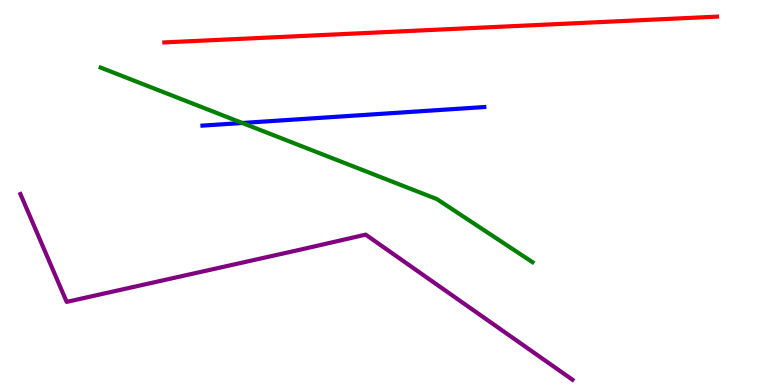[{'lines': ['blue', 'red'], 'intersections': []}, {'lines': ['green', 'red'], 'intersections': []}, {'lines': ['purple', 'red'], 'intersections': []}, {'lines': ['blue', 'green'], 'intersections': [{'x': 3.13, 'y': 6.81}]}, {'lines': ['blue', 'purple'], 'intersections': []}, {'lines': ['green', 'purple'], 'intersections': []}]